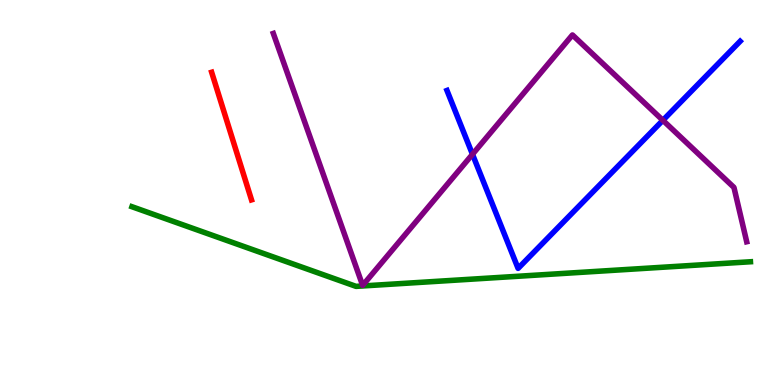[{'lines': ['blue', 'red'], 'intersections': []}, {'lines': ['green', 'red'], 'intersections': []}, {'lines': ['purple', 'red'], 'intersections': []}, {'lines': ['blue', 'green'], 'intersections': []}, {'lines': ['blue', 'purple'], 'intersections': [{'x': 6.1, 'y': 5.99}, {'x': 8.55, 'y': 6.88}]}, {'lines': ['green', 'purple'], 'intersections': []}]